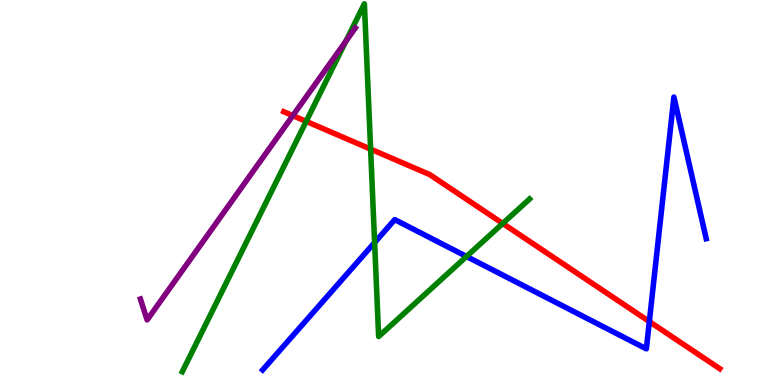[{'lines': ['blue', 'red'], 'intersections': [{'x': 8.38, 'y': 1.65}]}, {'lines': ['green', 'red'], 'intersections': [{'x': 3.95, 'y': 6.85}, {'x': 4.78, 'y': 6.13}, {'x': 6.49, 'y': 4.2}]}, {'lines': ['purple', 'red'], 'intersections': [{'x': 3.78, 'y': 7.0}]}, {'lines': ['blue', 'green'], 'intersections': [{'x': 4.83, 'y': 3.7}, {'x': 6.02, 'y': 3.34}]}, {'lines': ['blue', 'purple'], 'intersections': []}, {'lines': ['green', 'purple'], 'intersections': [{'x': 4.46, 'y': 8.93}]}]